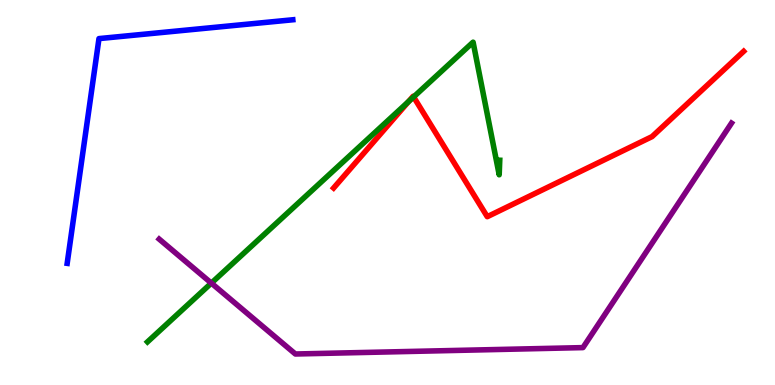[{'lines': ['blue', 'red'], 'intersections': []}, {'lines': ['green', 'red'], 'intersections': [{'x': 5.27, 'y': 7.36}, {'x': 5.34, 'y': 7.48}]}, {'lines': ['purple', 'red'], 'intersections': []}, {'lines': ['blue', 'green'], 'intersections': []}, {'lines': ['blue', 'purple'], 'intersections': []}, {'lines': ['green', 'purple'], 'intersections': [{'x': 2.73, 'y': 2.65}]}]